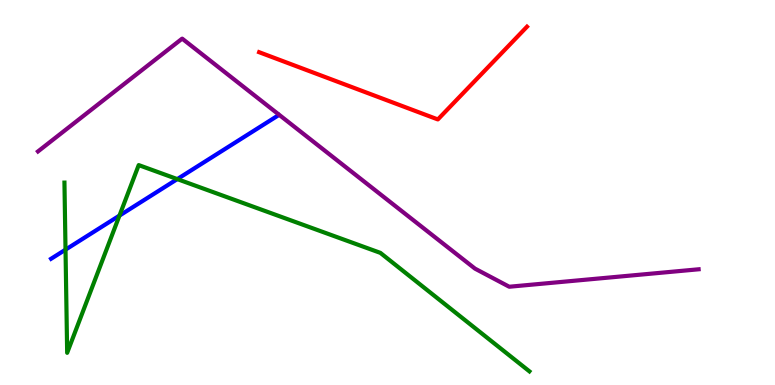[{'lines': ['blue', 'red'], 'intersections': []}, {'lines': ['green', 'red'], 'intersections': []}, {'lines': ['purple', 'red'], 'intersections': []}, {'lines': ['blue', 'green'], 'intersections': [{'x': 0.845, 'y': 3.52}, {'x': 1.54, 'y': 4.4}, {'x': 2.29, 'y': 5.35}]}, {'lines': ['blue', 'purple'], 'intersections': []}, {'lines': ['green', 'purple'], 'intersections': []}]